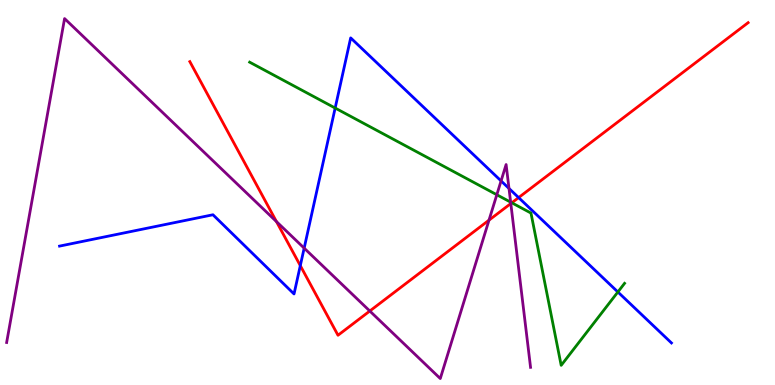[{'lines': ['blue', 'red'], 'intersections': [{'x': 3.87, 'y': 3.1}, {'x': 6.69, 'y': 4.87}]}, {'lines': ['green', 'red'], 'intersections': [{'x': 6.6, 'y': 4.73}]}, {'lines': ['purple', 'red'], 'intersections': [{'x': 3.57, 'y': 4.24}, {'x': 4.77, 'y': 1.92}, {'x': 6.31, 'y': 4.28}, {'x': 6.59, 'y': 4.71}]}, {'lines': ['blue', 'green'], 'intersections': [{'x': 4.32, 'y': 7.19}, {'x': 7.97, 'y': 2.42}]}, {'lines': ['blue', 'purple'], 'intersections': [{'x': 3.92, 'y': 3.55}, {'x': 6.47, 'y': 5.3}, {'x': 6.57, 'y': 5.11}]}, {'lines': ['green', 'purple'], 'intersections': [{'x': 6.41, 'y': 4.94}, {'x': 6.59, 'y': 4.75}]}]